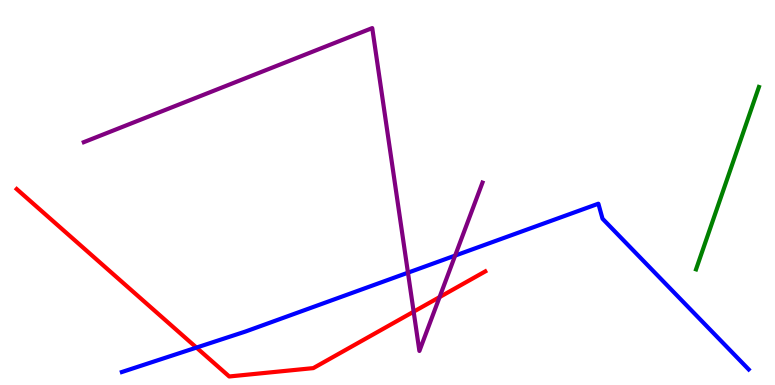[{'lines': ['blue', 'red'], 'intersections': [{'x': 2.54, 'y': 0.972}]}, {'lines': ['green', 'red'], 'intersections': []}, {'lines': ['purple', 'red'], 'intersections': [{'x': 5.34, 'y': 1.9}, {'x': 5.67, 'y': 2.28}]}, {'lines': ['blue', 'green'], 'intersections': []}, {'lines': ['blue', 'purple'], 'intersections': [{'x': 5.26, 'y': 2.92}, {'x': 5.87, 'y': 3.36}]}, {'lines': ['green', 'purple'], 'intersections': []}]